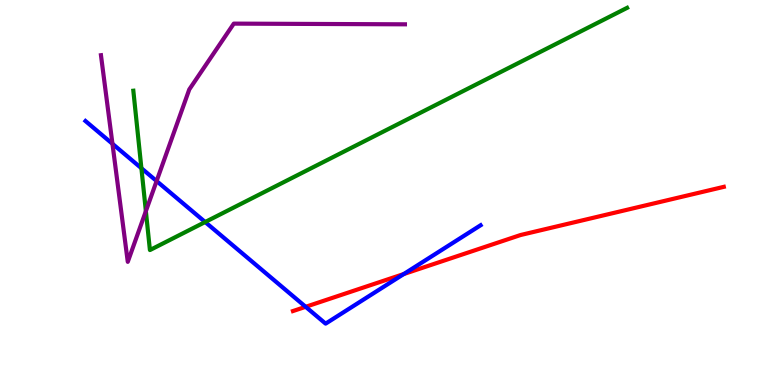[{'lines': ['blue', 'red'], 'intersections': [{'x': 3.94, 'y': 2.03}, {'x': 5.21, 'y': 2.88}]}, {'lines': ['green', 'red'], 'intersections': []}, {'lines': ['purple', 'red'], 'intersections': []}, {'lines': ['blue', 'green'], 'intersections': [{'x': 1.82, 'y': 5.63}, {'x': 2.65, 'y': 4.23}]}, {'lines': ['blue', 'purple'], 'intersections': [{'x': 1.45, 'y': 6.27}, {'x': 2.02, 'y': 5.3}]}, {'lines': ['green', 'purple'], 'intersections': [{'x': 1.88, 'y': 4.52}]}]